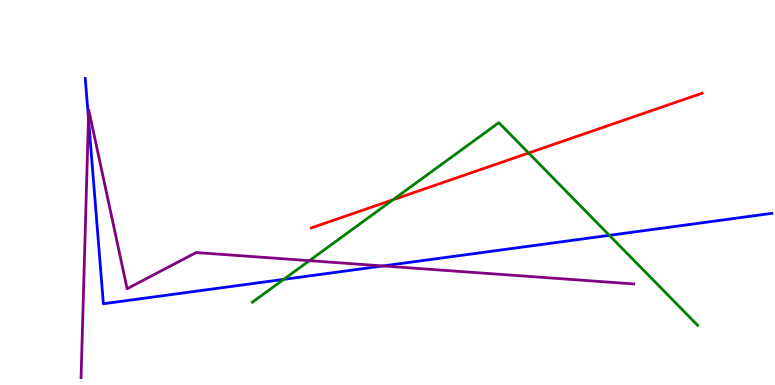[{'lines': ['blue', 'red'], 'intersections': []}, {'lines': ['green', 'red'], 'intersections': [{'x': 5.07, 'y': 4.81}, {'x': 6.82, 'y': 6.03}]}, {'lines': ['purple', 'red'], 'intersections': []}, {'lines': ['blue', 'green'], 'intersections': [{'x': 3.66, 'y': 2.74}, {'x': 7.86, 'y': 3.89}]}, {'lines': ['blue', 'purple'], 'intersections': [{'x': 1.14, 'y': 6.93}, {'x': 4.94, 'y': 3.09}]}, {'lines': ['green', 'purple'], 'intersections': [{'x': 3.99, 'y': 3.23}]}]